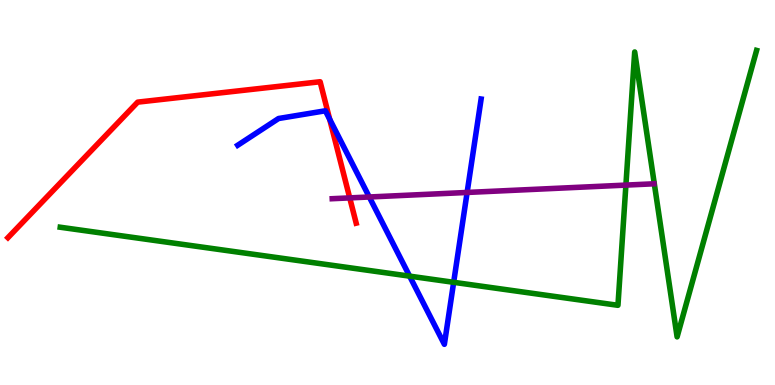[{'lines': ['blue', 'red'], 'intersections': [{'x': 4.25, 'y': 6.9}]}, {'lines': ['green', 'red'], 'intersections': []}, {'lines': ['purple', 'red'], 'intersections': [{'x': 4.51, 'y': 4.86}]}, {'lines': ['blue', 'green'], 'intersections': [{'x': 5.29, 'y': 2.83}, {'x': 5.85, 'y': 2.67}]}, {'lines': ['blue', 'purple'], 'intersections': [{'x': 4.77, 'y': 4.88}, {'x': 6.03, 'y': 5.0}]}, {'lines': ['green', 'purple'], 'intersections': [{'x': 8.08, 'y': 5.19}]}]